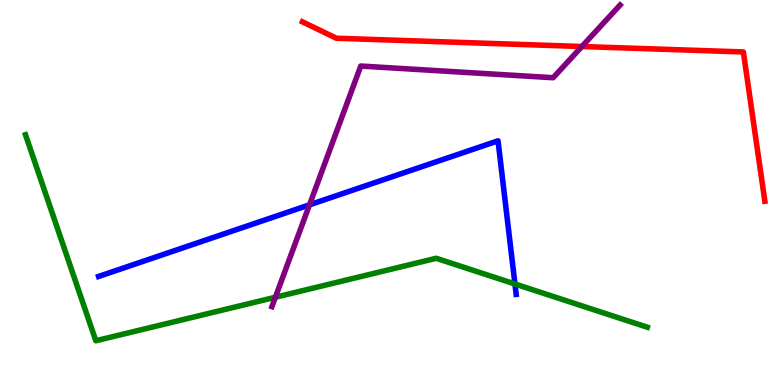[{'lines': ['blue', 'red'], 'intersections': []}, {'lines': ['green', 'red'], 'intersections': []}, {'lines': ['purple', 'red'], 'intersections': [{'x': 7.51, 'y': 8.79}]}, {'lines': ['blue', 'green'], 'intersections': [{'x': 6.64, 'y': 2.62}]}, {'lines': ['blue', 'purple'], 'intersections': [{'x': 3.99, 'y': 4.68}]}, {'lines': ['green', 'purple'], 'intersections': [{'x': 3.55, 'y': 2.28}]}]